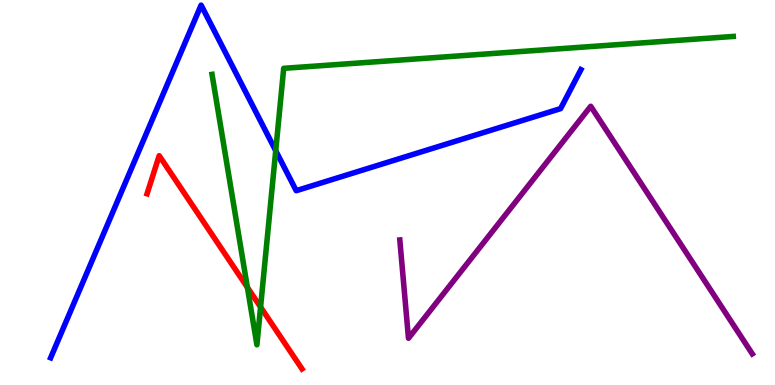[{'lines': ['blue', 'red'], 'intersections': []}, {'lines': ['green', 'red'], 'intersections': [{'x': 3.19, 'y': 2.54}, {'x': 3.36, 'y': 2.02}]}, {'lines': ['purple', 'red'], 'intersections': []}, {'lines': ['blue', 'green'], 'intersections': [{'x': 3.56, 'y': 6.09}]}, {'lines': ['blue', 'purple'], 'intersections': []}, {'lines': ['green', 'purple'], 'intersections': []}]